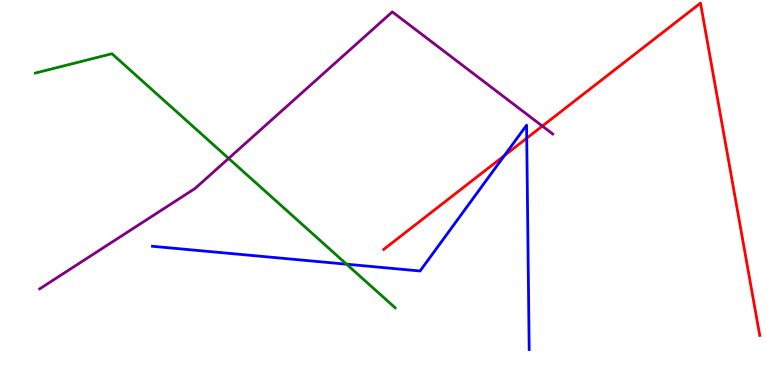[{'lines': ['blue', 'red'], 'intersections': [{'x': 6.51, 'y': 5.96}, {'x': 6.8, 'y': 6.41}]}, {'lines': ['green', 'red'], 'intersections': []}, {'lines': ['purple', 'red'], 'intersections': [{'x': 7.0, 'y': 6.73}]}, {'lines': ['blue', 'green'], 'intersections': [{'x': 4.47, 'y': 3.14}]}, {'lines': ['blue', 'purple'], 'intersections': []}, {'lines': ['green', 'purple'], 'intersections': [{'x': 2.95, 'y': 5.89}]}]